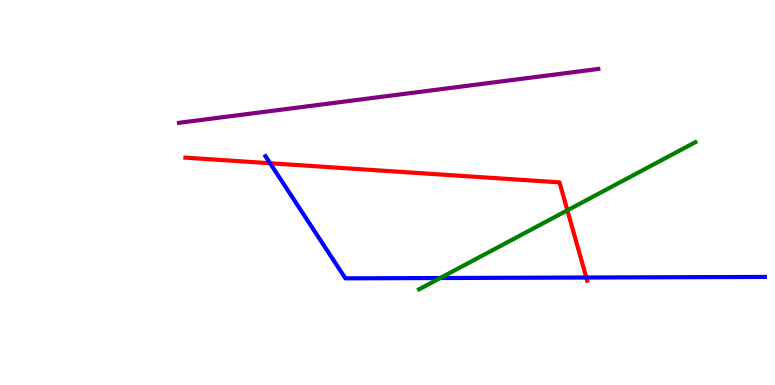[{'lines': ['blue', 'red'], 'intersections': [{'x': 3.49, 'y': 5.76}, {'x': 7.57, 'y': 2.79}]}, {'lines': ['green', 'red'], 'intersections': [{'x': 7.32, 'y': 4.54}]}, {'lines': ['purple', 'red'], 'intersections': []}, {'lines': ['blue', 'green'], 'intersections': [{'x': 5.68, 'y': 2.78}]}, {'lines': ['blue', 'purple'], 'intersections': []}, {'lines': ['green', 'purple'], 'intersections': []}]